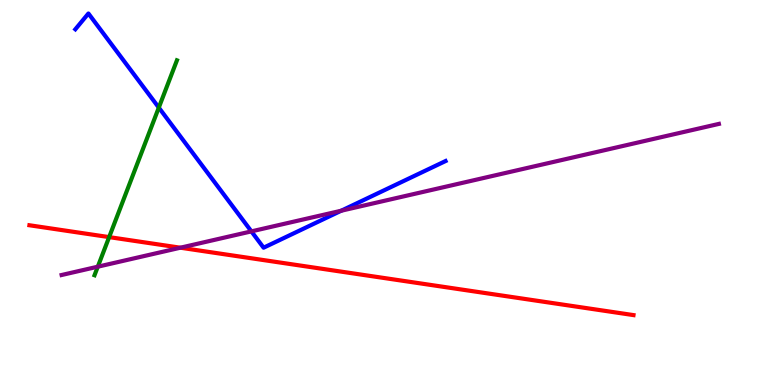[{'lines': ['blue', 'red'], 'intersections': []}, {'lines': ['green', 'red'], 'intersections': [{'x': 1.41, 'y': 3.84}]}, {'lines': ['purple', 'red'], 'intersections': [{'x': 2.33, 'y': 3.57}]}, {'lines': ['blue', 'green'], 'intersections': [{'x': 2.05, 'y': 7.21}]}, {'lines': ['blue', 'purple'], 'intersections': [{'x': 3.24, 'y': 3.99}, {'x': 4.4, 'y': 4.53}]}, {'lines': ['green', 'purple'], 'intersections': [{'x': 1.26, 'y': 3.07}]}]